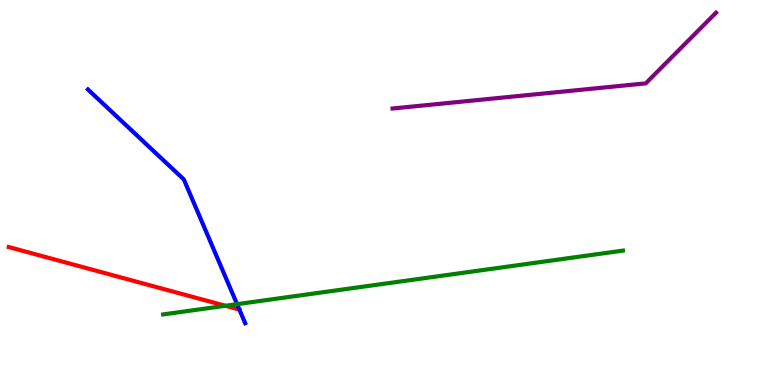[{'lines': ['blue', 'red'], 'intersections': []}, {'lines': ['green', 'red'], 'intersections': [{'x': 2.91, 'y': 2.06}]}, {'lines': ['purple', 'red'], 'intersections': []}, {'lines': ['blue', 'green'], 'intersections': [{'x': 3.06, 'y': 2.1}]}, {'lines': ['blue', 'purple'], 'intersections': []}, {'lines': ['green', 'purple'], 'intersections': []}]